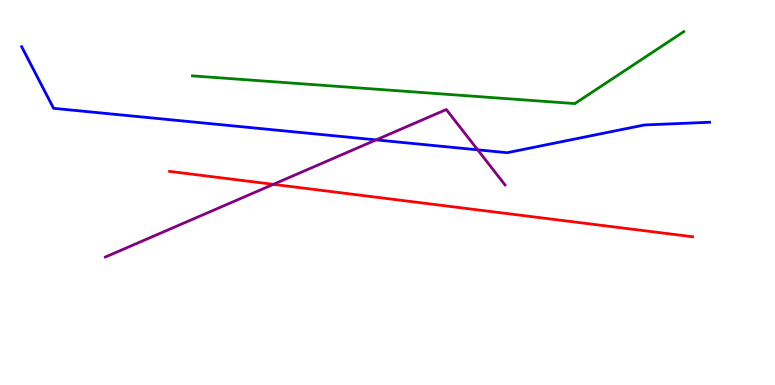[{'lines': ['blue', 'red'], 'intersections': []}, {'lines': ['green', 'red'], 'intersections': []}, {'lines': ['purple', 'red'], 'intersections': [{'x': 3.53, 'y': 5.21}]}, {'lines': ['blue', 'green'], 'intersections': []}, {'lines': ['blue', 'purple'], 'intersections': [{'x': 4.85, 'y': 6.37}, {'x': 6.16, 'y': 6.11}]}, {'lines': ['green', 'purple'], 'intersections': []}]